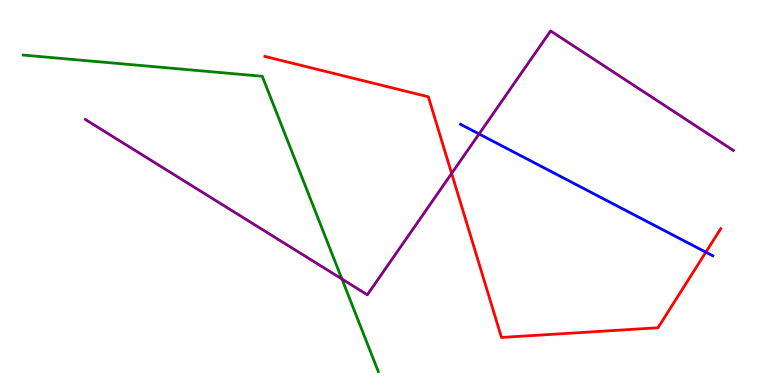[{'lines': ['blue', 'red'], 'intersections': [{'x': 9.11, 'y': 3.45}]}, {'lines': ['green', 'red'], 'intersections': []}, {'lines': ['purple', 'red'], 'intersections': [{'x': 5.83, 'y': 5.5}]}, {'lines': ['blue', 'green'], 'intersections': []}, {'lines': ['blue', 'purple'], 'intersections': [{'x': 6.18, 'y': 6.52}]}, {'lines': ['green', 'purple'], 'intersections': [{'x': 4.41, 'y': 2.75}]}]